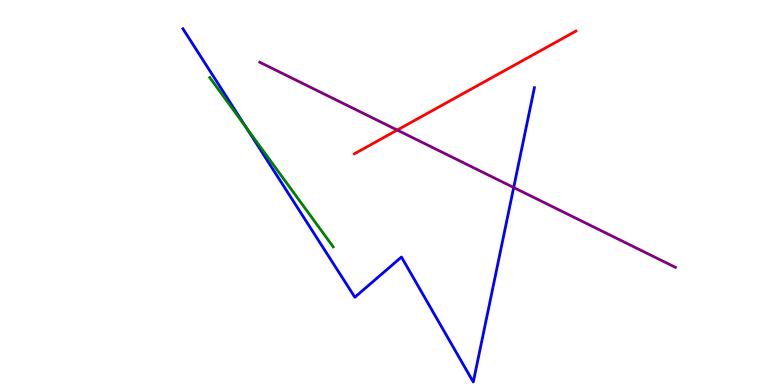[{'lines': ['blue', 'red'], 'intersections': []}, {'lines': ['green', 'red'], 'intersections': []}, {'lines': ['purple', 'red'], 'intersections': [{'x': 5.13, 'y': 6.62}]}, {'lines': ['blue', 'green'], 'intersections': [{'x': 3.18, 'y': 6.69}]}, {'lines': ['blue', 'purple'], 'intersections': [{'x': 6.63, 'y': 5.13}]}, {'lines': ['green', 'purple'], 'intersections': []}]